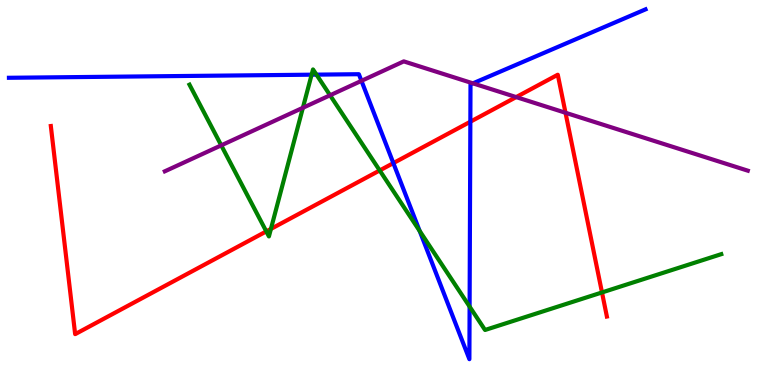[{'lines': ['blue', 'red'], 'intersections': [{'x': 5.08, 'y': 5.76}, {'x': 6.07, 'y': 6.84}]}, {'lines': ['green', 'red'], 'intersections': [{'x': 3.44, 'y': 3.99}, {'x': 3.5, 'y': 4.05}, {'x': 4.9, 'y': 5.57}, {'x': 7.77, 'y': 2.4}]}, {'lines': ['purple', 'red'], 'intersections': [{'x': 6.66, 'y': 7.48}, {'x': 7.3, 'y': 7.07}]}, {'lines': ['blue', 'green'], 'intersections': [{'x': 4.02, 'y': 8.06}, {'x': 4.08, 'y': 8.06}, {'x': 5.42, 'y': 4.0}, {'x': 6.06, 'y': 2.04}]}, {'lines': ['blue', 'purple'], 'intersections': [{'x': 4.66, 'y': 7.9}, {'x': 6.1, 'y': 7.84}]}, {'lines': ['green', 'purple'], 'intersections': [{'x': 2.85, 'y': 6.22}, {'x': 3.91, 'y': 7.2}, {'x': 4.26, 'y': 7.53}]}]